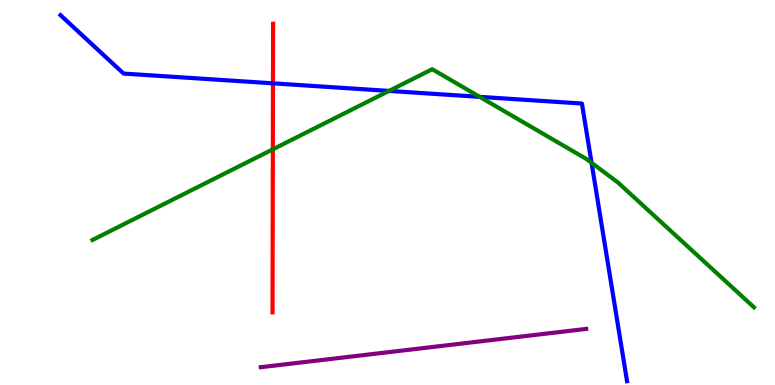[{'lines': ['blue', 'red'], 'intersections': [{'x': 3.52, 'y': 7.84}]}, {'lines': ['green', 'red'], 'intersections': [{'x': 3.52, 'y': 6.12}]}, {'lines': ['purple', 'red'], 'intersections': []}, {'lines': ['blue', 'green'], 'intersections': [{'x': 5.02, 'y': 7.64}, {'x': 6.19, 'y': 7.48}, {'x': 7.63, 'y': 5.77}]}, {'lines': ['blue', 'purple'], 'intersections': []}, {'lines': ['green', 'purple'], 'intersections': []}]